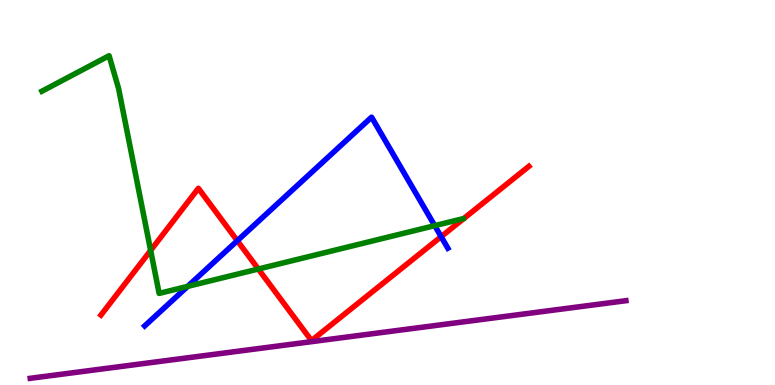[{'lines': ['blue', 'red'], 'intersections': [{'x': 3.06, 'y': 3.75}, {'x': 5.69, 'y': 3.85}]}, {'lines': ['green', 'red'], 'intersections': [{'x': 1.94, 'y': 3.5}, {'x': 3.33, 'y': 3.01}]}, {'lines': ['purple', 'red'], 'intersections': []}, {'lines': ['blue', 'green'], 'intersections': [{'x': 2.42, 'y': 2.56}, {'x': 5.61, 'y': 4.14}]}, {'lines': ['blue', 'purple'], 'intersections': []}, {'lines': ['green', 'purple'], 'intersections': []}]